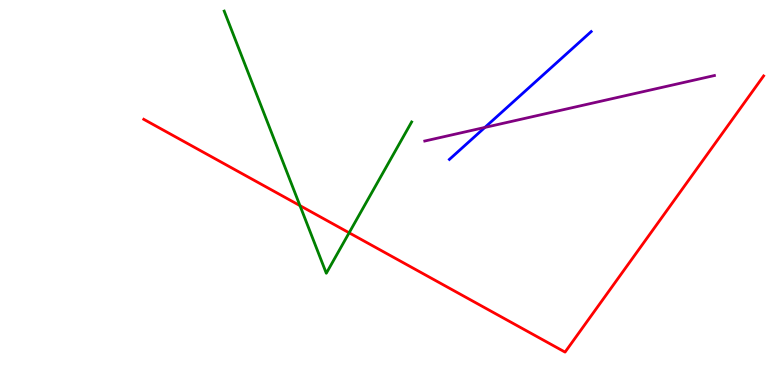[{'lines': ['blue', 'red'], 'intersections': []}, {'lines': ['green', 'red'], 'intersections': [{'x': 3.87, 'y': 4.66}, {'x': 4.5, 'y': 3.95}]}, {'lines': ['purple', 'red'], 'intersections': []}, {'lines': ['blue', 'green'], 'intersections': []}, {'lines': ['blue', 'purple'], 'intersections': [{'x': 6.26, 'y': 6.69}]}, {'lines': ['green', 'purple'], 'intersections': []}]